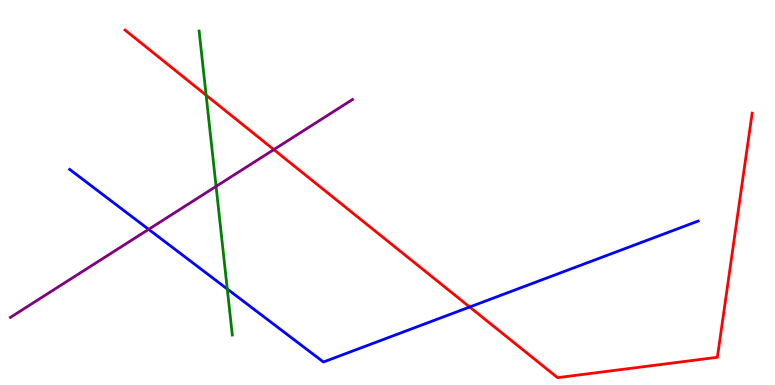[{'lines': ['blue', 'red'], 'intersections': [{'x': 6.06, 'y': 2.03}]}, {'lines': ['green', 'red'], 'intersections': [{'x': 2.66, 'y': 7.53}]}, {'lines': ['purple', 'red'], 'intersections': [{'x': 3.53, 'y': 6.11}]}, {'lines': ['blue', 'green'], 'intersections': [{'x': 2.93, 'y': 2.49}]}, {'lines': ['blue', 'purple'], 'intersections': [{'x': 1.92, 'y': 4.04}]}, {'lines': ['green', 'purple'], 'intersections': [{'x': 2.79, 'y': 5.16}]}]